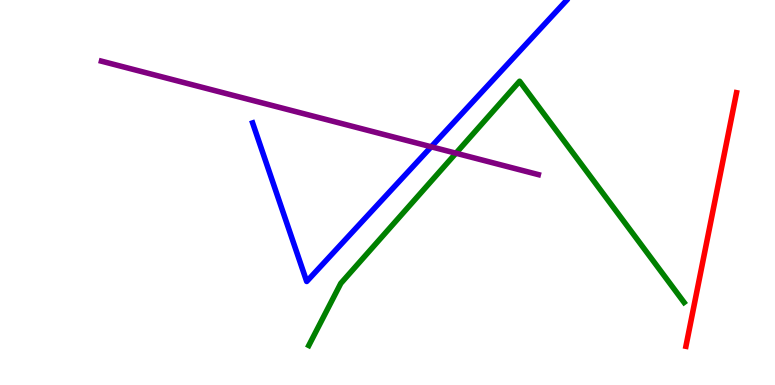[{'lines': ['blue', 'red'], 'intersections': []}, {'lines': ['green', 'red'], 'intersections': []}, {'lines': ['purple', 'red'], 'intersections': []}, {'lines': ['blue', 'green'], 'intersections': []}, {'lines': ['blue', 'purple'], 'intersections': [{'x': 5.56, 'y': 6.19}]}, {'lines': ['green', 'purple'], 'intersections': [{'x': 5.88, 'y': 6.02}]}]